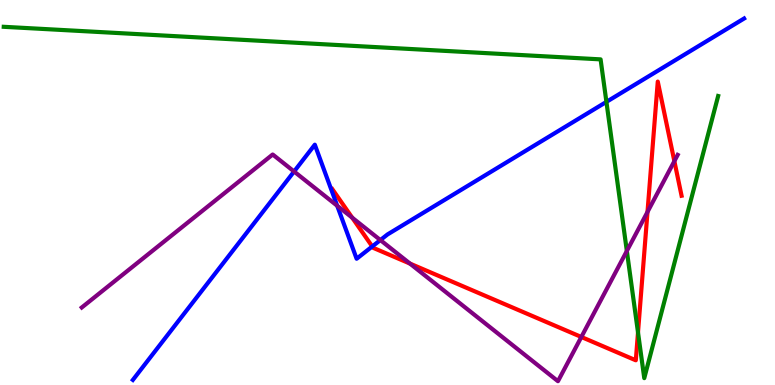[{'lines': ['blue', 'red'], 'intersections': [{'x': 4.8, 'y': 3.6}]}, {'lines': ['green', 'red'], 'intersections': [{'x': 8.23, 'y': 1.37}]}, {'lines': ['purple', 'red'], 'intersections': [{'x': 4.54, 'y': 4.35}, {'x': 5.29, 'y': 3.15}, {'x': 7.5, 'y': 1.25}, {'x': 8.35, 'y': 4.5}, {'x': 8.7, 'y': 5.81}]}, {'lines': ['blue', 'green'], 'intersections': [{'x': 7.82, 'y': 7.35}]}, {'lines': ['blue', 'purple'], 'intersections': [{'x': 3.79, 'y': 5.55}, {'x': 4.35, 'y': 4.66}, {'x': 4.91, 'y': 3.76}]}, {'lines': ['green', 'purple'], 'intersections': [{'x': 8.09, 'y': 3.48}]}]